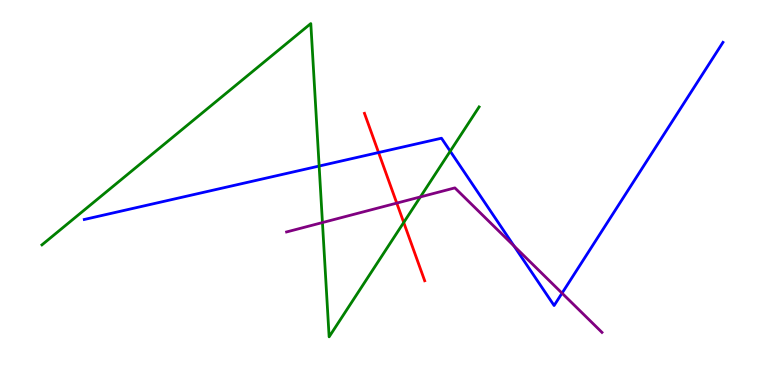[{'lines': ['blue', 'red'], 'intersections': [{'x': 4.88, 'y': 6.04}]}, {'lines': ['green', 'red'], 'intersections': [{'x': 5.21, 'y': 4.22}]}, {'lines': ['purple', 'red'], 'intersections': [{'x': 5.12, 'y': 4.72}]}, {'lines': ['blue', 'green'], 'intersections': [{'x': 4.12, 'y': 5.69}, {'x': 5.81, 'y': 6.07}]}, {'lines': ['blue', 'purple'], 'intersections': [{'x': 6.63, 'y': 3.61}, {'x': 7.25, 'y': 2.39}]}, {'lines': ['green', 'purple'], 'intersections': [{'x': 4.16, 'y': 4.22}, {'x': 5.42, 'y': 4.89}]}]